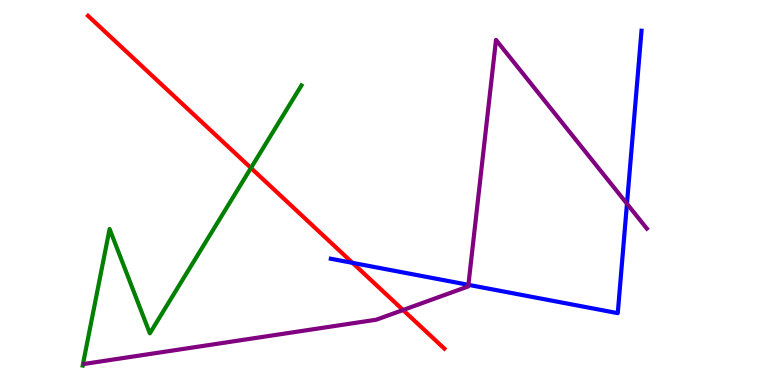[{'lines': ['blue', 'red'], 'intersections': [{'x': 4.55, 'y': 3.17}]}, {'lines': ['green', 'red'], 'intersections': [{'x': 3.24, 'y': 5.64}]}, {'lines': ['purple', 'red'], 'intersections': [{'x': 5.2, 'y': 1.95}]}, {'lines': ['blue', 'green'], 'intersections': []}, {'lines': ['blue', 'purple'], 'intersections': [{'x': 6.04, 'y': 2.6}, {'x': 8.09, 'y': 4.71}]}, {'lines': ['green', 'purple'], 'intersections': []}]